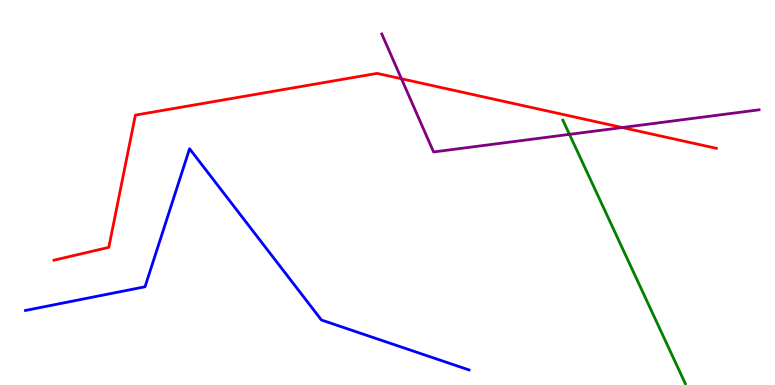[{'lines': ['blue', 'red'], 'intersections': []}, {'lines': ['green', 'red'], 'intersections': []}, {'lines': ['purple', 'red'], 'intersections': [{'x': 5.18, 'y': 7.95}, {'x': 8.03, 'y': 6.69}]}, {'lines': ['blue', 'green'], 'intersections': []}, {'lines': ['blue', 'purple'], 'intersections': []}, {'lines': ['green', 'purple'], 'intersections': [{'x': 7.35, 'y': 6.51}]}]